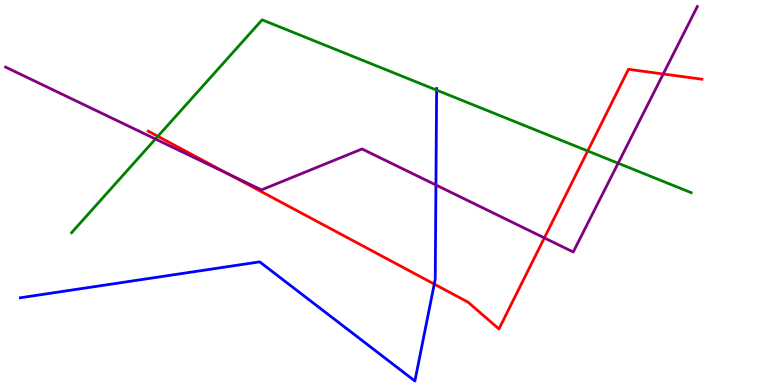[{'lines': ['blue', 'red'], 'intersections': [{'x': 5.6, 'y': 2.62}]}, {'lines': ['green', 'red'], 'intersections': [{'x': 2.04, 'y': 6.46}, {'x': 7.58, 'y': 6.08}]}, {'lines': ['purple', 'red'], 'intersections': [{'x': 2.94, 'y': 5.48}, {'x': 7.02, 'y': 3.82}, {'x': 8.56, 'y': 8.08}]}, {'lines': ['blue', 'green'], 'intersections': [{'x': 5.63, 'y': 7.66}]}, {'lines': ['blue', 'purple'], 'intersections': [{'x': 5.62, 'y': 5.19}]}, {'lines': ['green', 'purple'], 'intersections': [{'x': 2.01, 'y': 6.39}, {'x': 7.98, 'y': 5.76}]}]